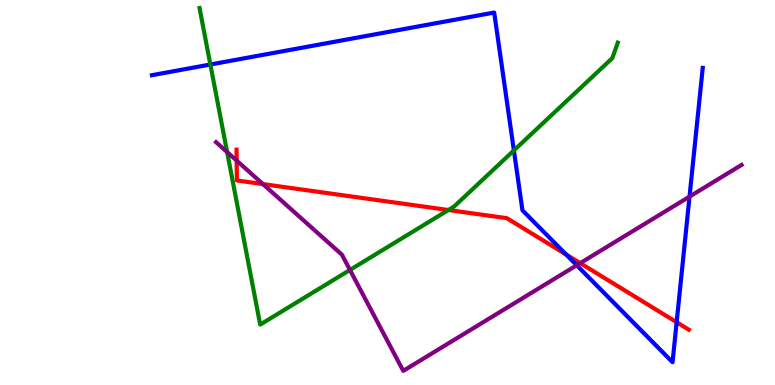[{'lines': ['blue', 'red'], 'intersections': [{'x': 7.3, 'y': 3.39}, {'x': 8.73, 'y': 1.63}]}, {'lines': ['green', 'red'], 'intersections': [{'x': 5.79, 'y': 4.54}]}, {'lines': ['purple', 'red'], 'intersections': [{'x': 3.05, 'y': 5.83}, {'x': 3.39, 'y': 5.22}, {'x': 7.49, 'y': 3.17}]}, {'lines': ['blue', 'green'], 'intersections': [{'x': 2.71, 'y': 8.32}, {'x': 6.63, 'y': 6.09}]}, {'lines': ['blue', 'purple'], 'intersections': [{'x': 7.44, 'y': 3.11}, {'x': 8.9, 'y': 4.89}]}, {'lines': ['green', 'purple'], 'intersections': [{'x': 2.93, 'y': 6.05}, {'x': 4.52, 'y': 2.99}]}]